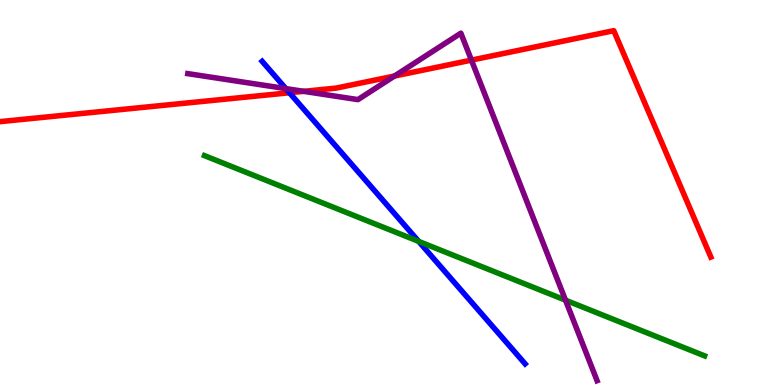[{'lines': ['blue', 'red'], 'intersections': [{'x': 3.73, 'y': 7.59}]}, {'lines': ['green', 'red'], 'intersections': []}, {'lines': ['purple', 'red'], 'intersections': [{'x': 3.92, 'y': 7.63}, {'x': 5.09, 'y': 8.02}, {'x': 6.08, 'y': 8.44}]}, {'lines': ['blue', 'green'], 'intersections': [{'x': 5.4, 'y': 3.73}]}, {'lines': ['blue', 'purple'], 'intersections': [{'x': 3.69, 'y': 7.7}]}, {'lines': ['green', 'purple'], 'intersections': [{'x': 7.3, 'y': 2.2}]}]